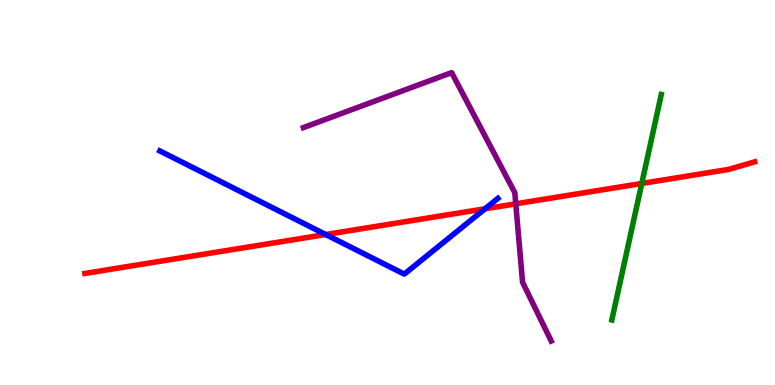[{'lines': ['blue', 'red'], 'intersections': [{'x': 4.2, 'y': 3.91}, {'x': 6.26, 'y': 4.58}]}, {'lines': ['green', 'red'], 'intersections': [{'x': 8.28, 'y': 5.24}]}, {'lines': ['purple', 'red'], 'intersections': [{'x': 6.65, 'y': 4.71}]}, {'lines': ['blue', 'green'], 'intersections': []}, {'lines': ['blue', 'purple'], 'intersections': []}, {'lines': ['green', 'purple'], 'intersections': []}]